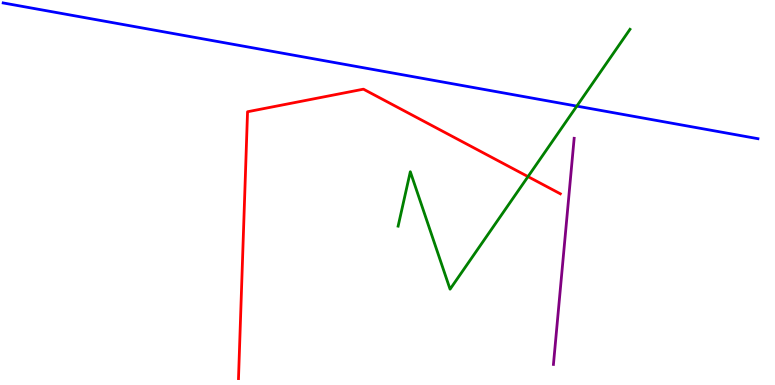[{'lines': ['blue', 'red'], 'intersections': []}, {'lines': ['green', 'red'], 'intersections': [{'x': 6.81, 'y': 5.41}]}, {'lines': ['purple', 'red'], 'intersections': []}, {'lines': ['blue', 'green'], 'intersections': [{'x': 7.44, 'y': 7.24}]}, {'lines': ['blue', 'purple'], 'intersections': []}, {'lines': ['green', 'purple'], 'intersections': []}]